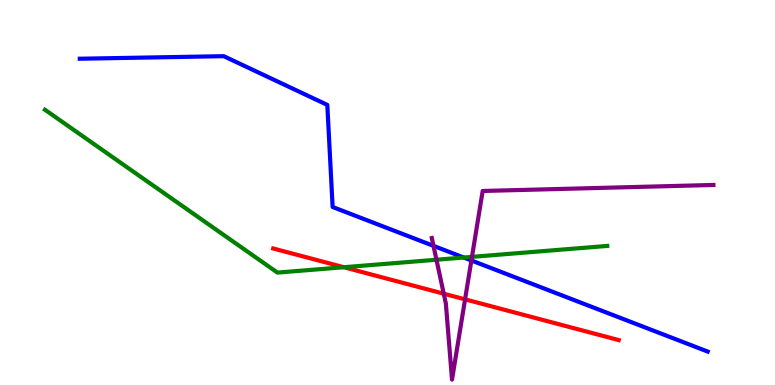[{'lines': ['blue', 'red'], 'intersections': []}, {'lines': ['green', 'red'], 'intersections': [{'x': 4.44, 'y': 3.06}]}, {'lines': ['purple', 'red'], 'intersections': [{'x': 5.73, 'y': 2.37}, {'x': 6.0, 'y': 2.22}]}, {'lines': ['blue', 'green'], 'intersections': [{'x': 5.98, 'y': 3.31}]}, {'lines': ['blue', 'purple'], 'intersections': [{'x': 5.59, 'y': 3.61}, {'x': 6.08, 'y': 3.23}]}, {'lines': ['green', 'purple'], 'intersections': [{'x': 5.63, 'y': 3.25}, {'x': 6.09, 'y': 3.33}]}]